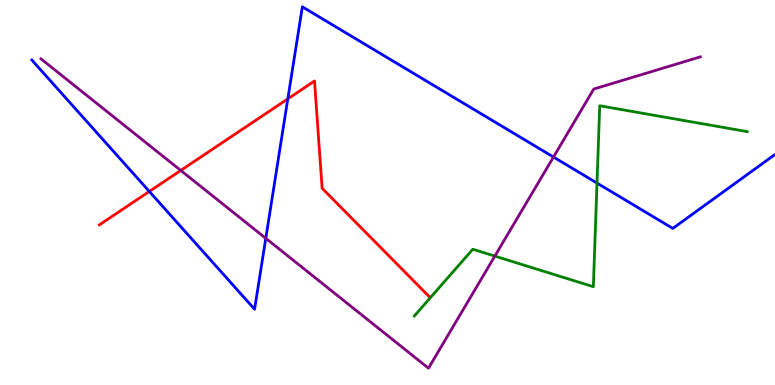[{'lines': ['blue', 'red'], 'intersections': [{'x': 1.93, 'y': 5.03}, {'x': 3.71, 'y': 7.43}]}, {'lines': ['green', 'red'], 'intersections': []}, {'lines': ['purple', 'red'], 'intersections': [{'x': 2.33, 'y': 5.57}]}, {'lines': ['blue', 'green'], 'intersections': [{'x': 7.7, 'y': 5.25}]}, {'lines': ['blue', 'purple'], 'intersections': [{'x': 3.43, 'y': 3.81}, {'x': 7.14, 'y': 5.92}]}, {'lines': ['green', 'purple'], 'intersections': [{'x': 6.39, 'y': 3.35}]}]